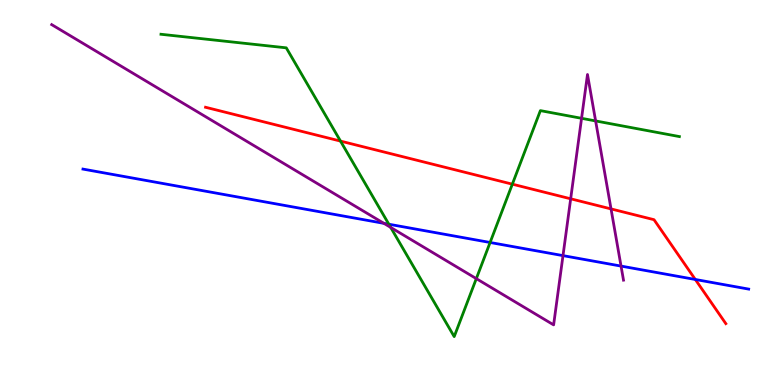[{'lines': ['blue', 'red'], 'intersections': [{'x': 8.97, 'y': 2.74}]}, {'lines': ['green', 'red'], 'intersections': [{'x': 4.39, 'y': 6.34}, {'x': 6.61, 'y': 5.22}]}, {'lines': ['purple', 'red'], 'intersections': [{'x': 7.36, 'y': 4.84}, {'x': 7.88, 'y': 4.57}]}, {'lines': ['blue', 'green'], 'intersections': [{'x': 5.02, 'y': 4.18}, {'x': 6.32, 'y': 3.7}]}, {'lines': ['blue', 'purple'], 'intersections': [{'x': 4.95, 'y': 4.2}, {'x': 7.26, 'y': 3.36}, {'x': 8.01, 'y': 3.09}]}, {'lines': ['green', 'purple'], 'intersections': [{'x': 5.04, 'y': 4.09}, {'x': 6.15, 'y': 2.76}, {'x': 7.5, 'y': 6.93}, {'x': 7.69, 'y': 6.86}]}]